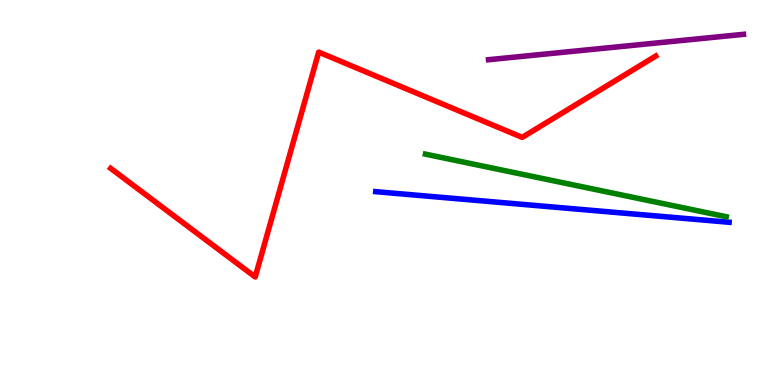[{'lines': ['blue', 'red'], 'intersections': []}, {'lines': ['green', 'red'], 'intersections': []}, {'lines': ['purple', 'red'], 'intersections': []}, {'lines': ['blue', 'green'], 'intersections': []}, {'lines': ['blue', 'purple'], 'intersections': []}, {'lines': ['green', 'purple'], 'intersections': []}]